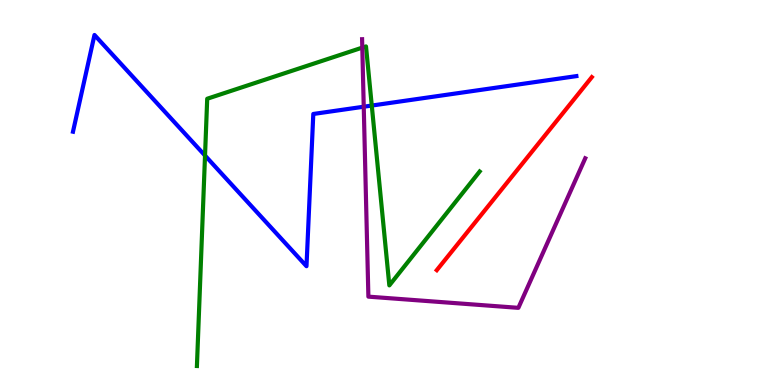[{'lines': ['blue', 'red'], 'intersections': []}, {'lines': ['green', 'red'], 'intersections': []}, {'lines': ['purple', 'red'], 'intersections': []}, {'lines': ['blue', 'green'], 'intersections': [{'x': 2.65, 'y': 5.96}, {'x': 4.8, 'y': 7.26}]}, {'lines': ['blue', 'purple'], 'intersections': [{'x': 4.69, 'y': 7.23}]}, {'lines': ['green', 'purple'], 'intersections': [{'x': 4.67, 'y': 8.76}]}]